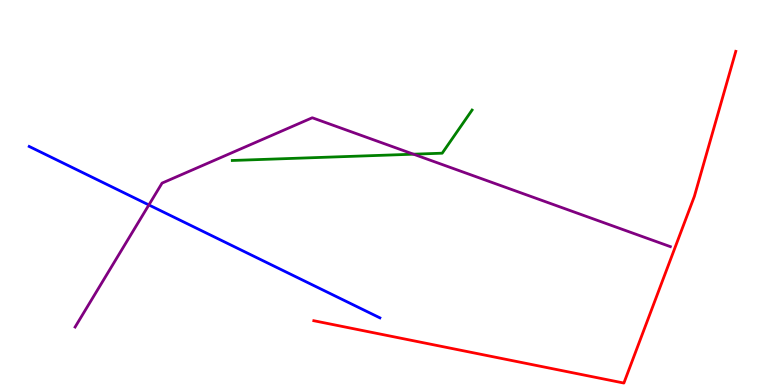[{'lines': ['blue', 'red'], 'intersections': []}, {'lines': ['green', 'red'], 'intersections': []}, {'lines': ['purple', 'red'], 'intersections': []}, {'lines': ['blue', 'green'], 'intersections': []}, {'lines': ['blue', 'purple'], 'intersections': [{'x': 1.92, 'y': 4.68}]}, {'lines': ['green', 'purple'], 'intersections': [{'x': 5.34, 'y': 5.99}]}]